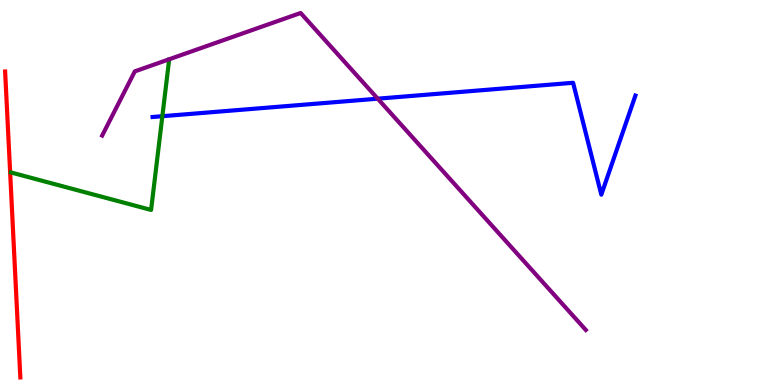[{'lines': ['blue', 'red'], 'intersections': []}, {'lines': ['green', 'red'], 'intersections': []}, {'lines': ['purple', 'red'], 'intersections': []}, {'lines': ['blue', 'green'], 'intersections': [{'x': 2.09, 'y': 6.98}]}, {'lines': ['blue', 'purple'], 'intersections': [{'x': 4.87, 'y': 7.44}]}, {'lines': ['green', 'purple'], 'intersections': []}]